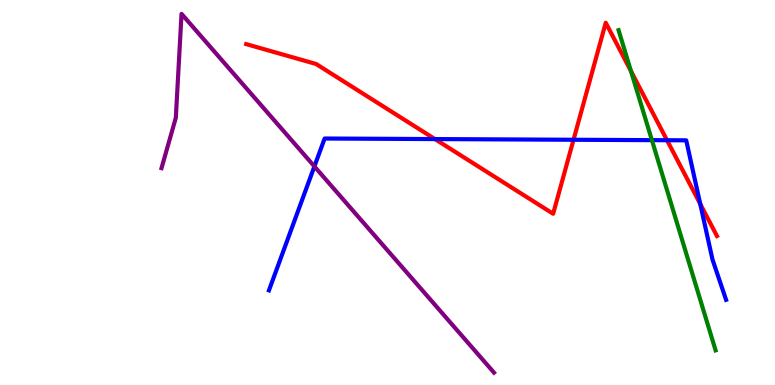[{'lines': ['blue', 'red'], 'intersections': [{'x': 5.61, 'y': 6.39}, {'x': 7.4, 'y': 6.37}, {'x': 8.61, 'y': 6.36}, {'x': 9.04, 'y': 4.7}]}, {'lines': ['green', 'red'], 'intersections': [{'x': 8.14, 'y': 8.15}]}, {'lines': ['purple', 'red'], 'intersections': []}, {'lines': ['blue', 'green'], 'intersections': [{'x': 8.41, 'y': 6.36}]}, {'lines': ['blue', 'purple'], 'intersections': [{'x': 4.06, 'y': 5.68}]}, {'lines': ['green', 'purple'], 'intersections': []}]